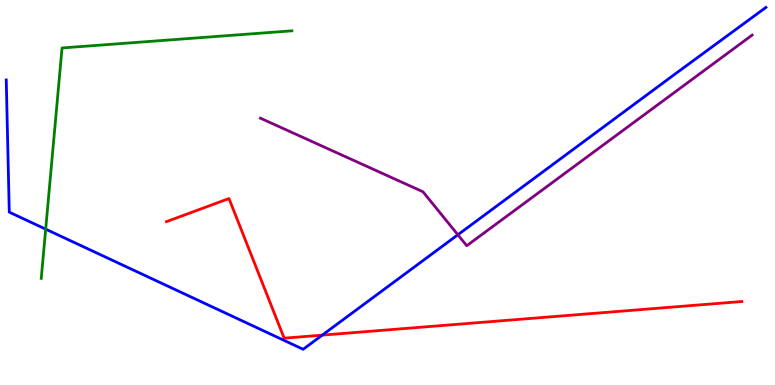[{'lines': ['blue', 'red'], 'intersections': [{'x': 4.16, 'y': 1.3}]}, {'lines': ['green', 'red'], 'intersections': []}, {'lines': ['purple', 'red'], 'intersections': []}, {'lines': ['blue', 'green'], 'intersections': [{'x': 0.589, 'y': 4.05}]}, {'lines': ['blue', 'purple'], 'intersections': [{'x': 5.91, 'y': 3.9}]}, {'lines': ['green', 'purple'], 'intersections': []}]